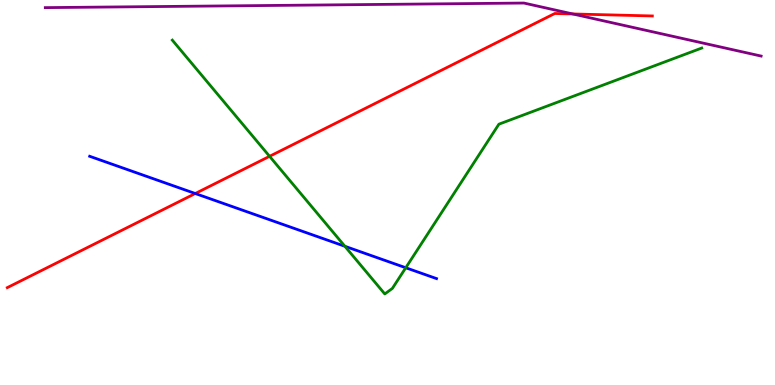[{'lines': ['blue', 'red'], 'intersections': [{'x': 2.52, 'y': 4.97}]}, {'lines': ['green', 'red'], 'intersections': [{'x': 3.48, 'y': 5.94}]}, {'lines': ['purple', 'red'], 'intersections': [{'x': 7.39, 'y': 9.64}]}, {'lines': ['blue', 'green'], 'intersections': [{'x': 4.45, 'y': 3.6}, {'x': 5.24, 'y': 3.05}]}, {'lines': ['blue', 'purple'], 'intersections': []}, {'lines': ['green', 'purple'], 'intersections': []}]